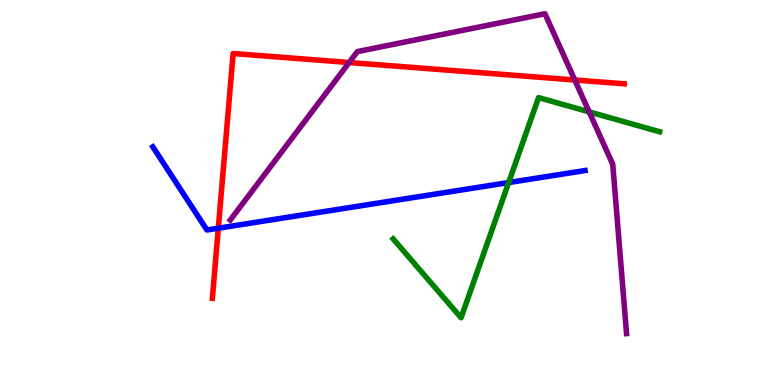[{'lines': ['blue', 'red'], 'intersections': [{'x': 2.82, 'y': 4.07}]}, {'lines': ['green', 'red'], 'intersections': []}, {'lines': ['purple', 'red'], 'intersections': [{'x': 4.5, 'y': 8.38}, {'x': 7.42, 'y': 7.92}]}, {'lines': ['blue', 'green'], 'intersections': [{'x': 6.56, 'y': 5.26}]}, {'lines': ['blue', 'purple'], 'intersections': []}, {'lines': ['green', 'purple'], 'intersections': [{'x': 7.6, 'y': 7.09}]}]